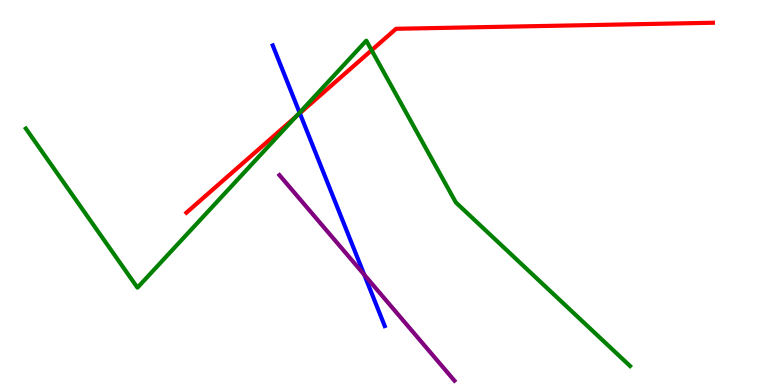[{'lines': ['blue', 'red'], 'intersections': [{'x': 3.87, 'y': 7.06}]}, {'lines': ['green', 'red'], 'intersections': [{'x': 3.82, 'y': 6.97}, {'x': 4.79, 'y': 8.7}]}, {'lines': ['purple', 'red'], 'intersections': []}, {'lines': ['blue', 'green'], 'intersections': [{'x': 3.87, 'y': 7.07}]}, {'lines': ['blue', 'purple'], 'intersections': [{'x': 4.7, 'y': 2.86}]}, {'lines': ['green', 'purple'], 'intersections': []}]